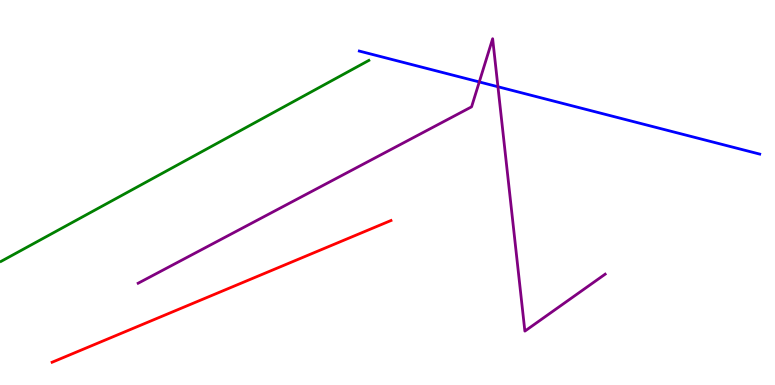[{'lines': ['blue', 'red'], 'intersections': []}, {'lines': ['green', 'red'], 'intersections': []}, {'lines': ['purple', 'red'], 'intersections': []}, {'lines': ['blue', 'green'], 'intersections': []}, {'lines': ['blue', 'purple'], 'intersections': [{'x': 6.18, 'y': 7.87}, {'x': 6.43, 'y': 7.75}]}, {'lines': ['green', 'purple'], 'intersections': []}]